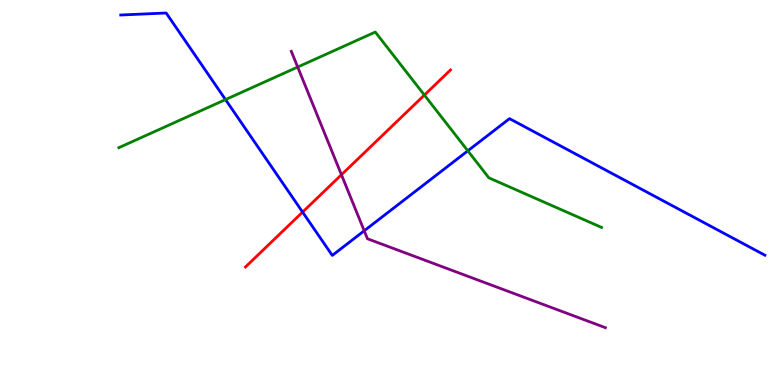[{'lines': ['blue', 'red'], 'intersections': [{'x': 3.9, 'y': 4.49}]}, {'lines': ['green', 'red'], 'intersections': [{'x': 5.48, 'y': 7.53}]}, {'lines': ['purple', 'red'], 'intersections': [{'x': 4.41, 'y': 5.46}]}, {'lines': ['blue', 'green'], 'intersections': [{'x': 2.91, 'y': 7.41}, {'x': 6.04, 'y': 6.08}]}, {'lines': ['blue', 'purple'], 'intersections': [{'x': 4.7, 'y': 4.01}]}, {'lines': ['green', 'purple'], 'intersections': [{'x': 3.84, 'y': 8.26}]}]